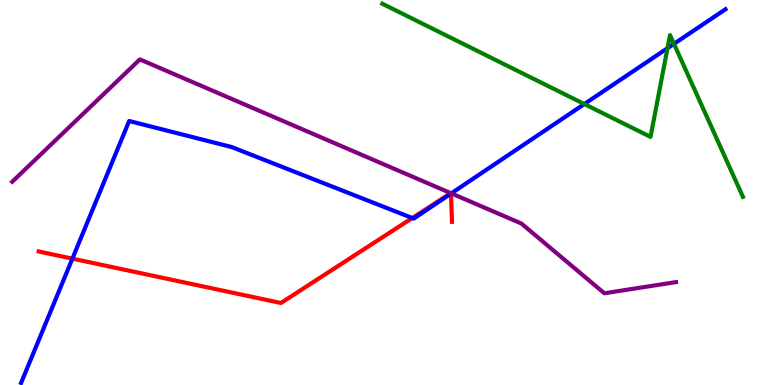[{'lines': ['blue', 'red'], 'intersections': [{'x': 0.934, 'y': 3.28}, {'x': 5.32, 'y': 4.34}, {'x': 5.82, 'y': 4.97}]}, {'lines': ['green', 'red'], 'intersections': []}, {'lines': ['purple', 'red'], 'intersections': [{'x': 5.82, 'y': 4.98}, {'x': 5.82, 'y': 4.98}]}, {'lines': ['blue', 'green'], 'intersections': [{'x': 7.54, 'y': 7.3}, {'x': 8.61, 'y': 8.75}, {'x': 8.7, 'y': 8.86}]}, {'lines': ['blue', 'purple'], 'intersections': [{'x': 5.82, 'y': 4.98}]}, {'lines': ['green', 'purple'], 'intersections': []}]